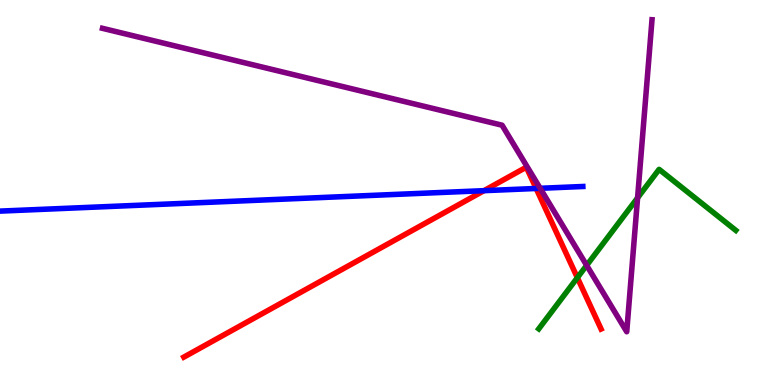[{'lines': ['blue', 'red'], 'intersections': [{'x': 6.24, 'y': 5.05}, {'x': 6.92, 'y': 5.1}]}, {'lines': ['green', 'red'], 'intersections': [{'x': 7.45, 'y': 2.79}]}, {'lines': ['purple', 'red'], 'intersections': []}, {'lines': ['blue', 'green'], 'intersections': []}, {'lines': ['blue', 'purple'], 'intersections': [{'x': 6.97, 'y': 5.11}]}, {'lines': ['green', 'purple'], 'intersections': [{'x': 7.57, 'y': 3.11}, {'x': 8.23, 'y': 4.86}]}]